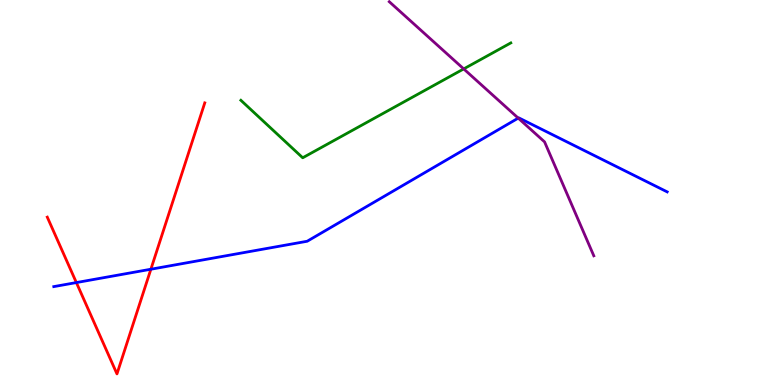[{'lines': ['blue', 'red'], 'intersections': [{'x': 0.985, 'y': 2.66}, {'x': 1.95, 'y': 3.01}]}, {'lines': ['green', 'red'], 'intersections': []}, {'lines': ['purple', 'red'], 'intersections': []}, {'lines': ['blue', 'green'], 'intersections': []}, {'lines': ['blue', 'purple'], 'intersections': [{'x': 6.69, 'y': 6.93}]}, {'lines': ['green', 'purple'], 'intersections': [{'x': 5.98, 'y': 8.21}]}]